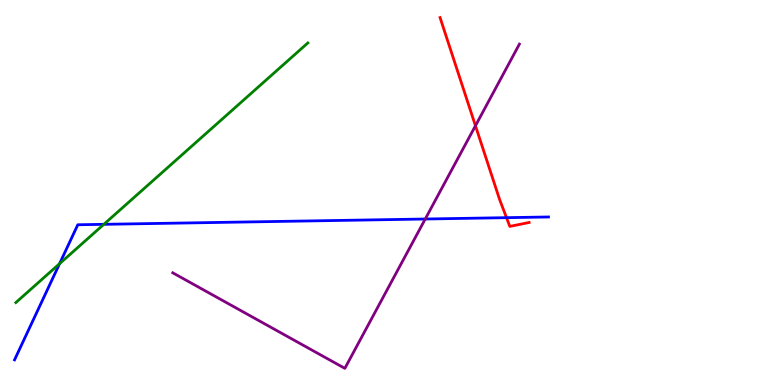[{'lines': ['blue', 'red'], 'intersections': [{'x': 6.54, 'y': 4.35}]}, {'lines': ['green', 'red'], 'intersections': []}, {'lines': ['purple', 'red'], 'intersections': [{'x': 6.14, 'y': 6.73}]}, {'lines': ['blue', 'green'], 'intersections': [{'x': 0.769, 'y': 3.15}, {'x': 1.34, 'y': 4.17}]}, {'lines': ['blue', 'purple'], 'intersections': [{'x': 5.49, 'y': 4.31}]}, {'lines': ['green', 'purple'], 'intersections': []}]